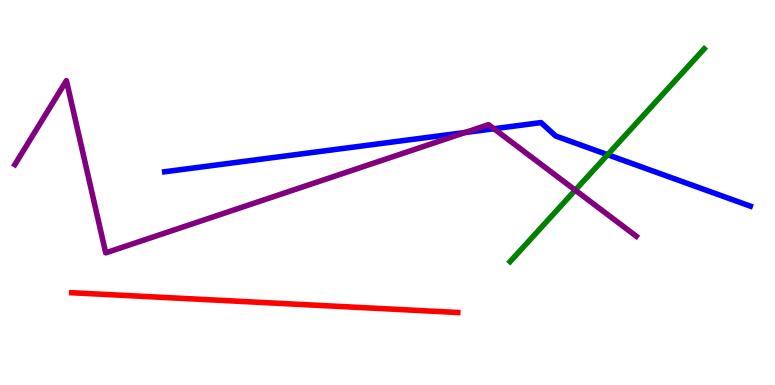[{'lines': ['blue', 'red'], 'intersections': []}, {'lines': ['green', 'red'], 'intersections': []}, {'lines': ['purple', 'red'], 'intersections': []}, {'lines': ['blue', 'green'], 'intersections': [{'x': 7.84, 'y': 5.98}]}, {'lines': ['blue', 'purple'], 'intersections': [{'x': 6.0, 'y': 6.56}, {'x': 6.37, 'y': 6.66}]}, {'lines': ['green', 'purple'], 'intersections': [{'x': 7.42, 'y': 5.06}]}]